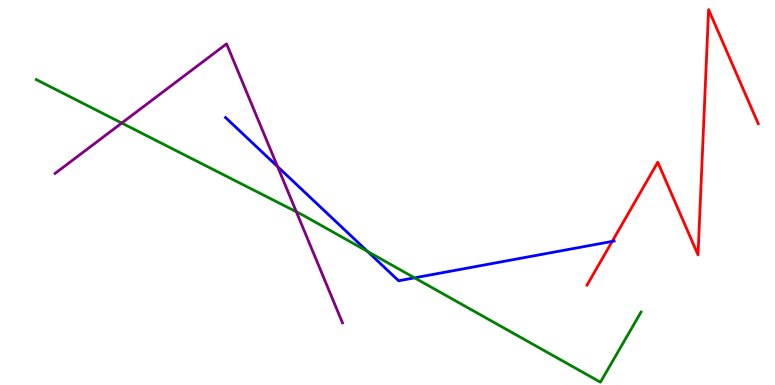[{'lines': ['blue', 'red'], 'intersections': [{'x': 7.9, 'y': 3.73}]}, {'lines': ['green', 'red'], 'intersections': []}, {'lines': ['purple', 'red'], 'intersections': []}, {'lines': ['blue', 'green'], 'intersections': [{'x': 4.74, 'y': 3.47}, {'x': 5.35, 'y': 2.78}]}, {'lines': ['blue', 'purple'], 'intersections': [{'x': 3.58, 'y': 5.67}]}, {'lines': ['green', 'purple'], 'intersections': [{'x': 1.57, 'y': 6.8}, {'x': 3.82, 'y': 4.5}]}]